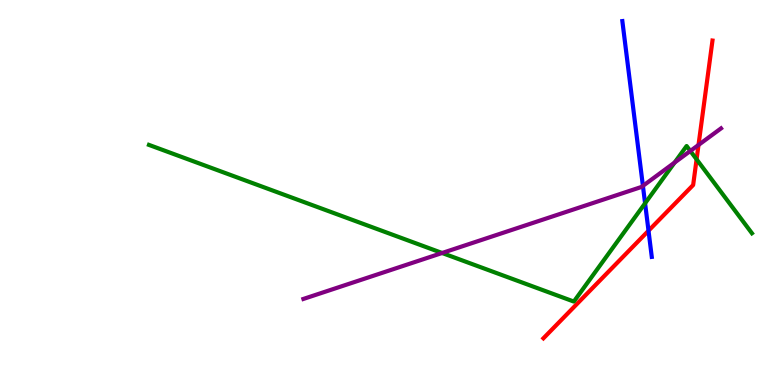[{'lines': ['blue', 'red'], 'intersections': [{'x': 8.37, 'y': 4.01}]}, {'lines': ['green', 'red'], 'intersections': [{'x': 8.99, 'y': 5.86}]}, {'lines': ['purple', 'red'], 'intersections': [{'x': 9.01, 'y': 6.23}]}, {'lines': ['blue', 'green'], 'intersections': [{'x': 8.32, 'y': 4.72}]}, {'lines': ['blue', 'purple'], 'intersections': [{'x': 8.3, 'y': 5.17}]}, {'lines': ['green', 'purple'], 'intersections': [{'x': 5.7, 'y': 3.43}, {'x': 8.7, 'y': 5.78}, {'x': 8.91, 'y': 6.08}]}]